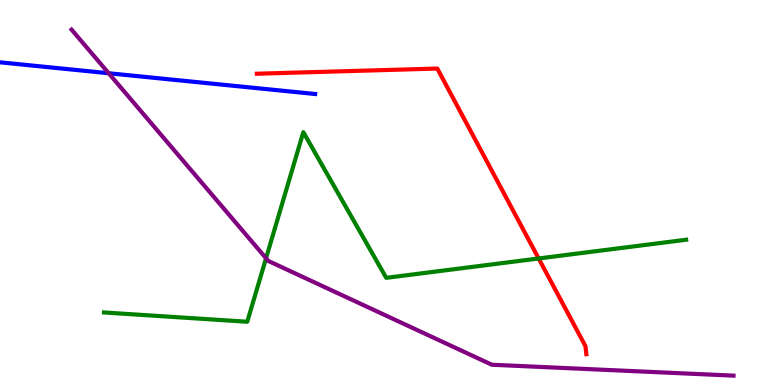[{'lines': ['blue', 'red'], 'intersections': []}, {'lines': ['green', 'red'], 'intersections': [{'x': 6.95, 'y': 3.29}]}, {'lines': ['purple', 'red'], 'intersections': []}, {'lines': ['blue', 'green'], 'intersections': []}, {'lines': ['blue', 'purple'], 'intersections': [{'x': 1.4, 'y': 8.1}]}, {'lines': ['green', 'purple'], 'intersections': [{'x': 3.43, 'y': 3.29}]}]